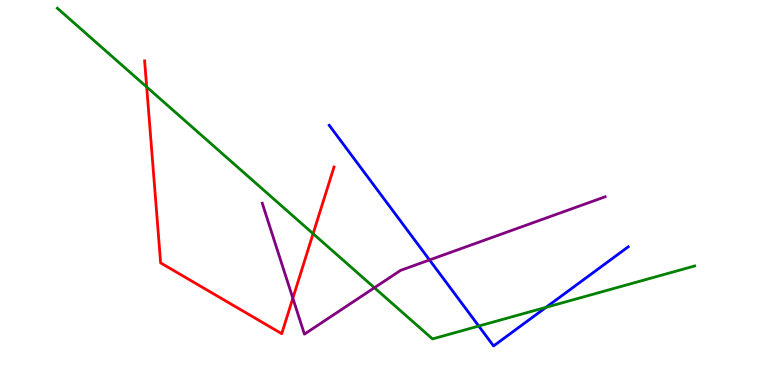[{'lines': ['blue', 'red'], 'intersections': []}, {'lines': ['green', 'red'], 'intersections': [{'x': 1.89, 'y': 7.74}, {'x': 4.04, 'y': 3.93}]}, {'lines': ['purple', 'red'], 'intersections': [{'x': 3.78, 'y': 2.25}]}, {'lines': ['blue', 'green'], 'intersections': [{'x': 6.18, 'y': 1.53}, {'x': 7.05, 'y': 2.02}]}, {'lines': ['blue', 'purple'], 'intersections': [{'x': 5.54, 'y': 3.25}]}, {'lines': ['green', 'purple'], 'intersections': [{'x': 4.83, 'y': 2.53}]}]